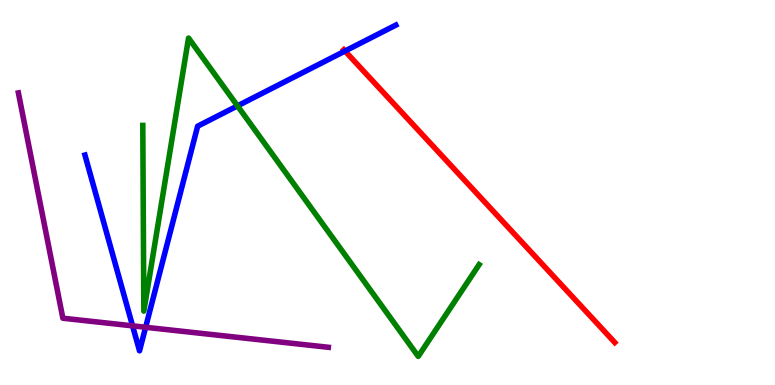[{'lines': ['blue', 'red'], 'intersections': [{'x': 4.45, 'y': 8.67}]}, {'lines': ['green', 'red'], 'intersections': []}, {'lines': ['purple', 'red'], 'intersections': []}, {'lines': ['blue', 'green'], 'intersections': [{'x': 3.06, 'y': 7.25}]}, {'lines': ['blue', 'purple'], 'intersections': [{'x': 1.71, 'y': 1.54}, {'x': 1.88, 'y': 1.5}]}, {'lines': ['green', 'purple'], 'intersections': []}]